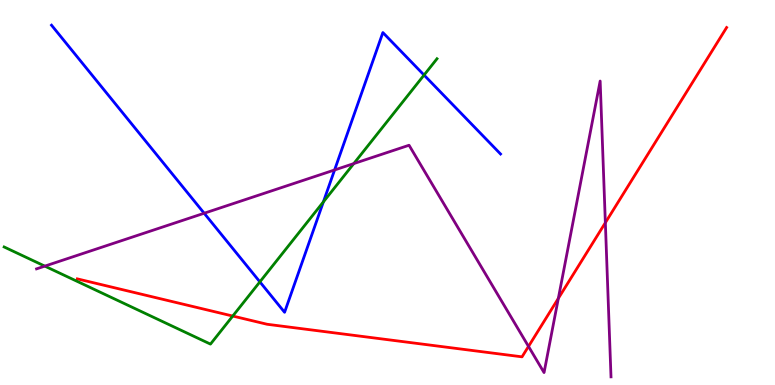[{'lines': ['blue', 'red'], 'intersections': []}, {'lines': ['green', 'red'], 'intersections': [{'x': 3.0, 'y': 1.79}]}, {'lines': ['purple', 'red'], 'intersections': [{'x': 6.82, 'y': 1.0}, {'x': 7.2, 'y': 2.25}, {'x': 7.81, 'y': 4.22}]}, {'lines': ['blue', 'green'], 'intersections': [{'x': 3.35, 'y': 2.68}, {'x': 4.17, 'y': 4.76}, {'x': 5.47, 'y': 8.05}]}, {'lines': ['blue', 'purple'], 'intersections': [{'x': 2.63, 'y': 4.46}, {'x': 4.32, 'y': 5.59}]}, {'lines': ['green', 'purple'], 'intersections': [{'x': 0.578, 'y': 3.09}, {'x': 4.56, 'y': 5.75}]}]